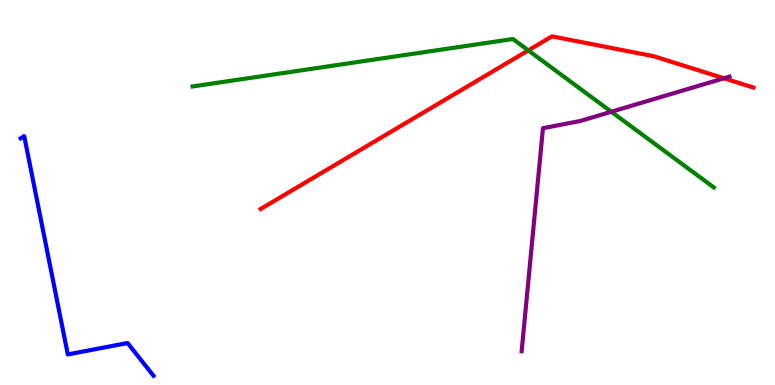[{'lines': ['blue', 'red'], 'intersections': []}, {'lines': ['green', 'red'], 'intersections': [{'x': 6.82, 'y': 8.69}]}, {'lines': ['purple', 'red'], 'intersections': [{'x': 9.34, 'y': 7.97}]}, {'lines': ['blue', 'green'], 'intersections': []}, {'lines': ['blue', 'purple'], 'intersections': []}, {'lines': ['green', 'purple'], 'intersections': [{'x': 7.89, 'y': 7.1}]}]